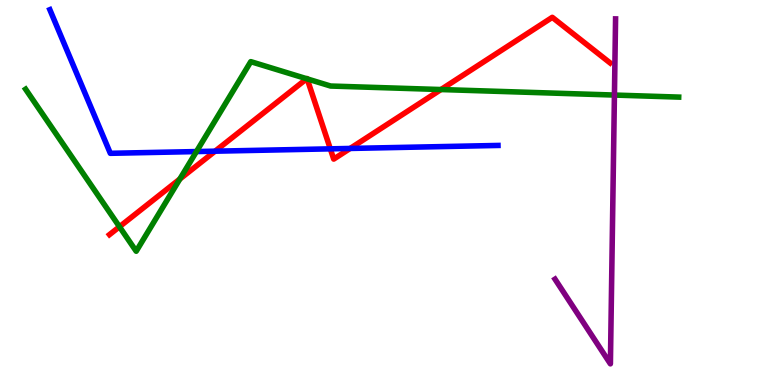[{'lines': ['blue', 'red'], 'intersections': [{'x': 2.78, 'y': 6.07}, {'x': 4.26, 'y': 6.13}, {'x': 4.52, 'y': 6.14}]}, {'lines': ['green', 'red'], 'intersections': [{'x': 1.54, 'y': 4.11}, {'x': 2.32, 'y': 5.35}, {'x': 3.96, 'y': 7.95}, {'x': 3.96, 'y': 7.95}, {'x': 5.69, 'y': 7.67}]}, {'lines': ['purple', 'red'], 'intersections': []}, {'lines': ['blue', 'green'], 'intersections': [{'x': 2.53, 'y': 6.06}]}, {'lines': ['blue', 'purple'], 'intersections': []}, {'lines': ['green', 'purple'], 'intersections': [{'x': 7.93, 'y': 7.53}]}]